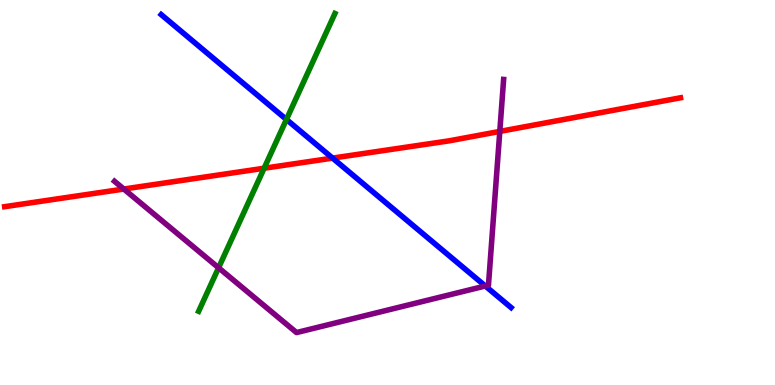[{'lines': ['blue', 'red'], 'intersections': [{'x': 4.29, 'y': 5.89}]}, {'lines': ['green', 'red'], 'intersections': [{'x': 3.41, 'y': 5.63}]}, {'lines': ['purple', 'red'], 'intersections': [{'x': 1.6, 'y': 5.09}, {'x': 6.45, 'y': 6.59}]}, {'lines': ['blue', 'green'], 'intersections': [{'x': 3.7, 'y': 6.9}]}, {'lines': ['blue', 'purple'], 'intersections': [{'x': 6.26, 'y': 2.57}]}, {'lines': ['green', 'purple'], 'intersections': [{'x': 2.82, 'y': 3.04}]}]